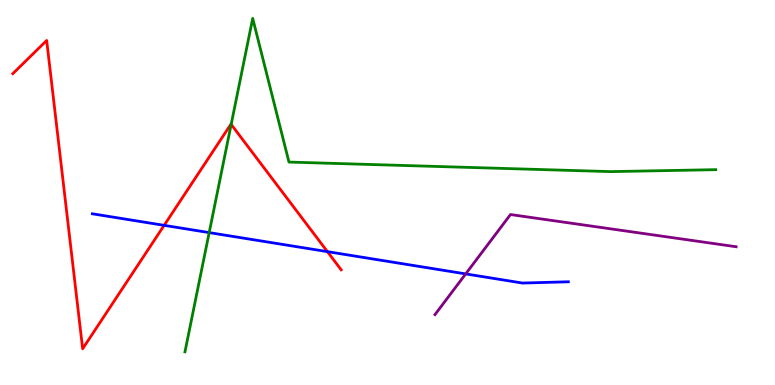[{'lines': ['blue', 'red'], 'intersections': [{'x': 2.12, 'y': 4.15}, {'x': 4.22, 'y': 3.46}]}, {'lines': ['green', 'red'], 'intersections': [{'x': 2.98, 'y': 6.77}]}, {'lines': ['purple', 'red'], 'intersections': []}, {'lines': ['blue', 'green'], 'intersections': [{'x': 2.7, 'y': 3.96}]}, {'lines': ['blue', 'purple'], 'intersections': [{'x': 6.01, 'y': 2.89}]}, {'lines': ['green', 'purple'], 'intersections': []}]